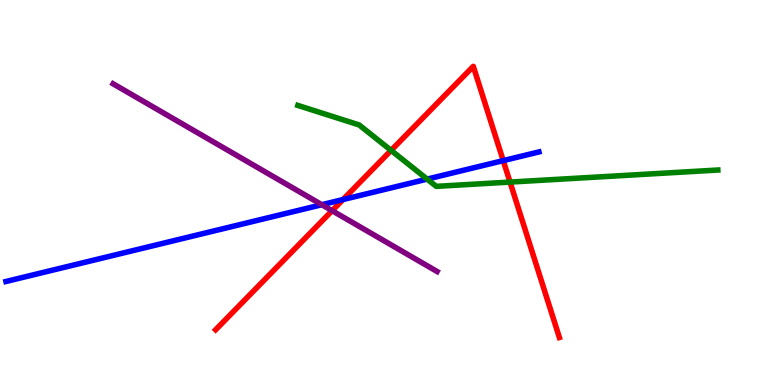[{'lines': ['blue', 'red'], 'intersections': [{'x': 4.43, 'y': 4.82}, {'x': 6.49, 'y': 5.83}]}, {'lines': ['green', 'red'], 'intersections': [{'x': 5.05, 'y': 6.09}, {'x': 6.58, 'y': 5.27}]}, {'lines': ['purple', 'red'], 'intersections': [{'x': 4.29, 'y': 4.53}]}, {'lines': ['blue', 'green'], 'intersections': [{'x': 5.51, 'y': 5.35}]}, {'lines': ['blue', 'purple'], 'intersections': [{'x': 4.15, 'y': 4.68}]}, {'lines': ['green', 'purple'], 'intersections': []}]